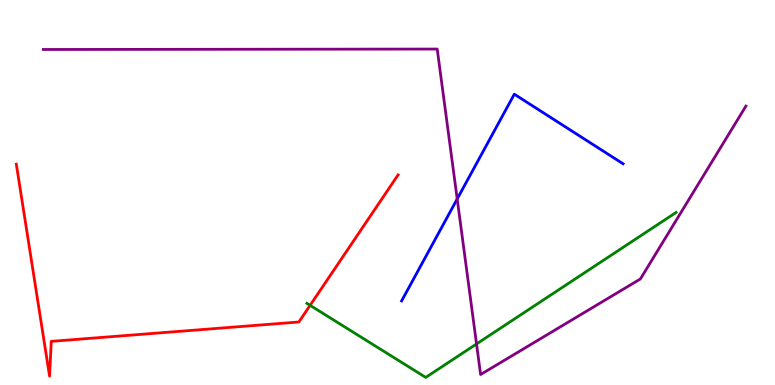[{'lines': ['blue', 'red'], 'intersections': []}, {'lines': ['green', 'red'], 'intersections': [{'x': 4.0, 'y': 2.07}]}, {'lines': ['purple', 'red'], 'intersections': []}, {'lines': ['blue', 'green'], 'intersections': []}, {'lines': ['blue', 'purple'], 'intersections': [{'x': 5.9, 'y': 4.83}]}, {'lines': ['green', 'purple'], 'intersections': [{'x': 6.15, 'y': 1.07}]}]